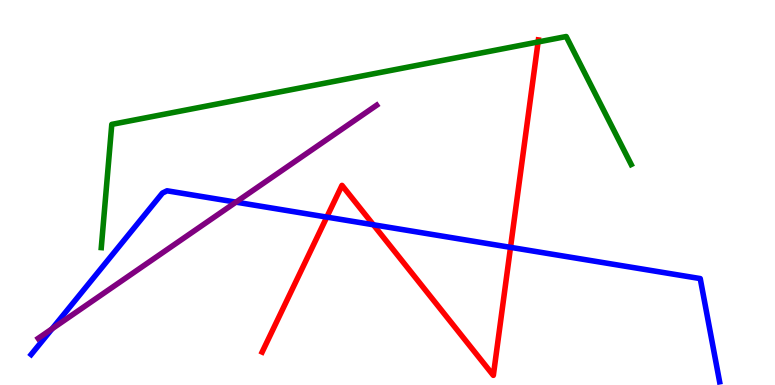[{'lines': ['blue', 'red'], 'intersections': [{'x': 4.22, 'y': 4.36}, {'x': 4.82, 'y': 4.16}, {'x': 6.59, 'y': 3.58}]}, {'lines': ['green', 'red'], 'intersections': [{'x': 6.94, 'y': 8.91}]}, {'lines': ['purple', 'red'], 'intersections': []}, {'lines': ['blue', 'green'], 'intersections': []}, {'lines': ['blue', 'purple'], 'intersections': [{'x': 0.672, 'y': 1.46}, {'x': 3.04, 'y': 4.75}]}, {'lines': ['green', 'purple'], 'intersections': []}]